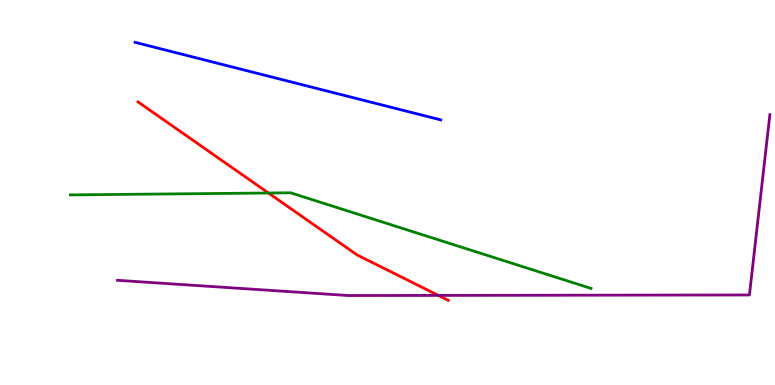[{'lines': ['blue', 'red'], 'intersections': []}, {'lines': ['green', 'red'], 'intersections': [{'x': 3.46, 'y': 4.99}]}, {'lines': ['purple', 'red'], 'intersections': [{'x': 5.66, 'y': 2.33}]}, {'lines': ['blue', 'green'], 'intersections': []}, {'lines': ['blue', 'purple'], 'intersections': []}, {'lines': ['green', 'purple'], 'intersections': []}]